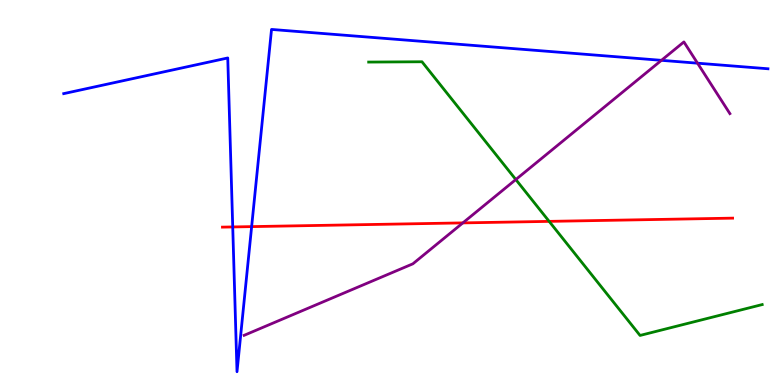[{'lines': ['blue', 'red'], 'intersections': [{'x': 3.0, 'y': 4.11}, {'x': 3.25, 'y': 4.11}]}, {'lines': ['green', 'red'], 'intersections': [{'x': 7.09, 'y': 4.25}]}, {'lines': ['purple', 'red'], 'intersections': [{'x': 5.97, 'y': 4.21}]}, {'lines': ['blue', 'green'], 'intersections': []}, {'lines': ['blue', 'purple'], 'intersections': [{'x': 8.53, 'y': 8.43}, {'x': 9.0, 'y': 8.36}]}, {'lines': ['green', 'purple'], 'intersections': [{'x': 6.66, 'y': 5.34}]}]